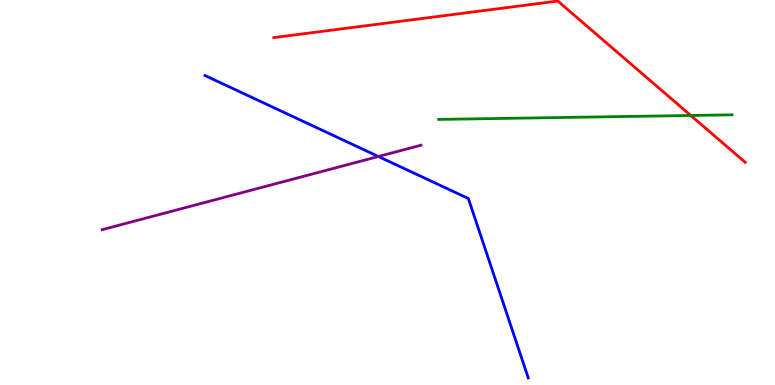[{'lines': ['blue', 'red'], 'intersections': []}, {'lines': ['green', 'red'], 'intersections': [{'x': 8.91, 'y': 7.0}]}, {'lines': ['purple', 'red'], 'intersections': []}, {'lines': ['blue', 'green'], 'intersections': []}, {'lines': ['blue', 'purple'], 'intersections': [{'x': 4.88, 'y': 5.94}]}, {'lines': ['green', 'purple'], 'intersections': []}]